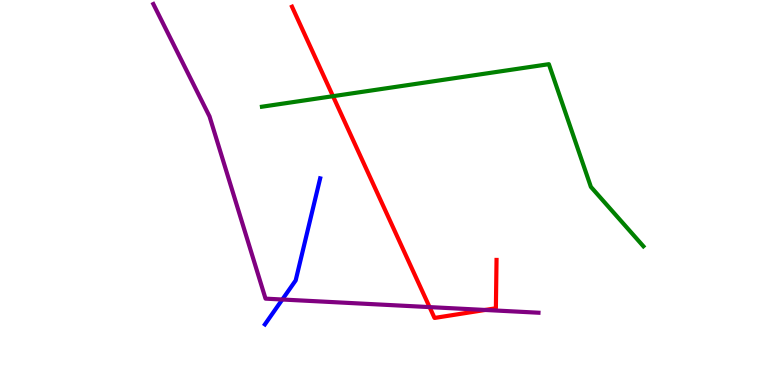[{'lines': ['blue', 'red'], 'intersections': []}, {'lines': ['green', 'red'], 'intersections': [{'x': 4.3, 'y': 7.5}]}, {'lines': ['purple', 'red'], 'intersections': [{'x': 5.54, 'y': 2.02}, {'x': 6.26, 'y': 1.95}]}, {'lines': ['blue', 'green'], 'intersections': []}, {'lines': ['blue', 'purple'], 'intersections': [{'x': 3.64, 'y': 2.22}]}, {'lines': ['green', 'purple'], 'intersections': []}]